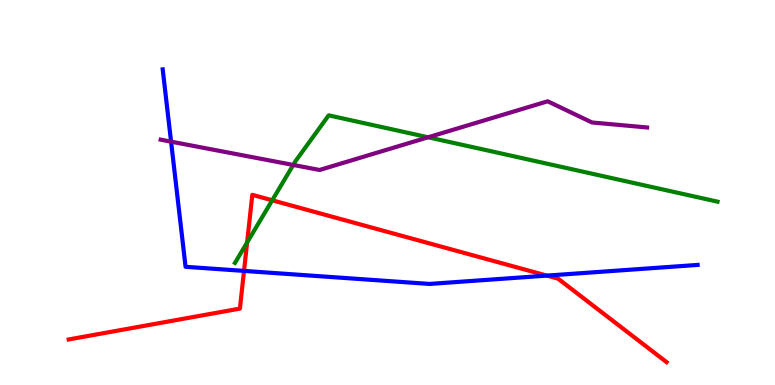[{'lines': ['blue', 'red'], 'intersections': [{'x': 3.15, 'y': 2.96}, {'x': 7.06, 'y': 2.84}]}, {'lines': ['green', 'red'], 'intersections': [{'x': 3.19, 'y': 3.7}, {'x': 3.51, 'y': 4.8}]}, {'lines': ['purple', 'red'], 'intersections': []}, {'lines': ['blue', 'green'], 'intersections': []}, {'lines': ['blue', 'purple'], 'intersections': [{'x': 2.21, 'y': 6.32}]}, {'lines': ['green', 'purple'], 'intersections': [{'x': 3.78, 'y': 5.72}, {'x': 5.52, 'y': 6.43}]}]